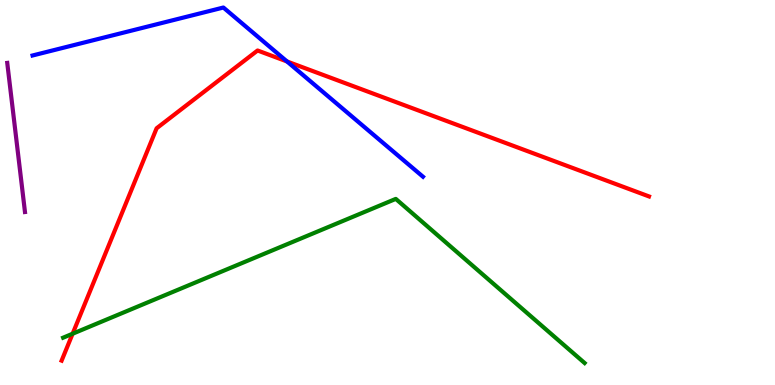[{'lines': ['blue', 'red'], 'intersections': [{'x': 3.7, 'y': 8.4}]}, {'lines': ['green', 'red'], 'intersections': [{'x': 0.937, 'y': 1.33}]}, {'lines': ['purple', 'red'], 'intersections': []}, {'lines': ['blue', 'green'], 'intersections': []}, {'lines': ['blue', 'purple'], 'intersections': []}, {'lines': ['green', 'purple'], 'intersections': []}]